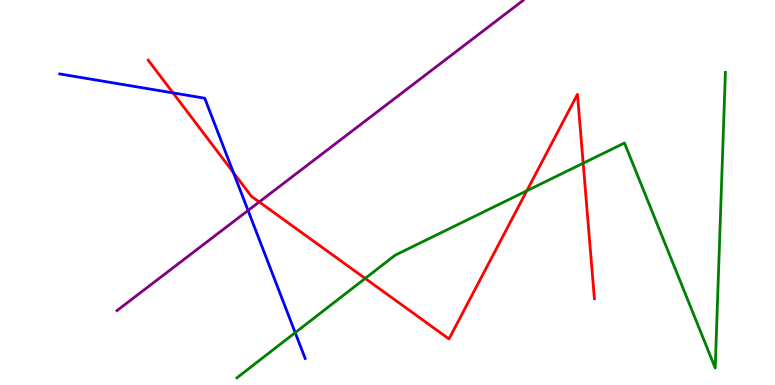[{'lines': ['blue', 'red'], 'intersections': [{'x': 2.23, 'y': 7.59}, {'x': 3.01, 'y': 5.52}]}, {'lines': ['green', 'red'], 'intersections': [{'x': 4.71, 'y': 2.77}, {'x': 6.8, 'y': 5.04}, {'x': 7.52, 'y': 5.76}]}, {'lines': ['purple', 'red'], 'intersections': [{'x': 3.35, 'y': 4.75}]}, {'lines': ['blue', 'green'], 'intersections': [{'x': 3.81, 'y': 1.36}]}, {'lines': ['blue', 'purple'], 'intersections': [{'x': 3.2, 'y': 4.53}]}, {'lines': ['green', 'purple'], 'intersections': []}]